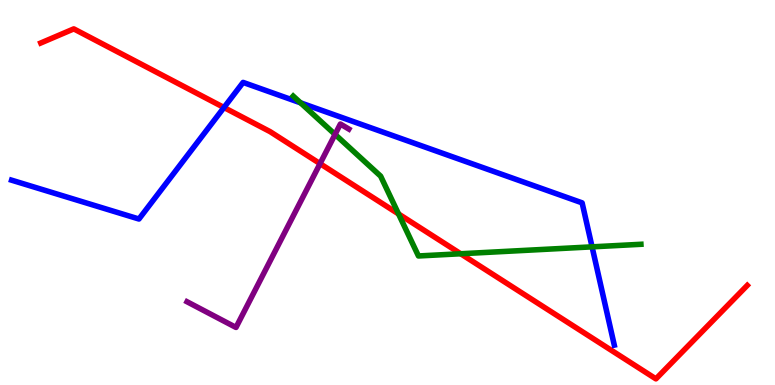[{'lines': ['blue', 'red'], 'intersections': [{'x': 2.89, 'y': 7.21}]}, {'lines': ['green', 'red'], 'intersections': [{'x': 5.14, 'y': 4.44}, {'x': 5.94, 'y': 3.41}]}, {'lines': ['purple', 'red'], 'intersections': [{'x': 4.13, 'y': 5.75}]}, {'lines': ['blue', 'green'], 'intersections': [{'x': 3.88, 'y': 7.33}, {'x': 7.64, 'y': 3.59}]}, {'lines': ['blue', 'purple'], 'intersections': []}, {'lines': ['green', 'purple'], 'intersections': [{'x': 4.32, 'y': 6.51}]}]